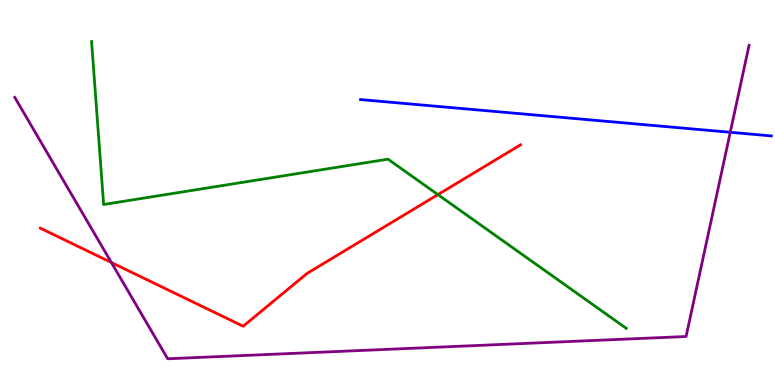[{'lines': ['blue', 'red'], 'intersections': []}, {'lines': ['green', 'red'], 'intersections': [{'x': 5.65, 'y': 4.95}]}, {'lines': ['purple', 'red'], 'intersections': [{'x': 1.44, 'y': 3.18}]}, {'lines': ['blue', 'green'], 'intersections': []}, {'lines': ['blue', 'purple'], 'intersections': [{'x': 9.42, 'y': 6.56}]}, {'lines': ['green', 'purple'], 'intersections': []}]